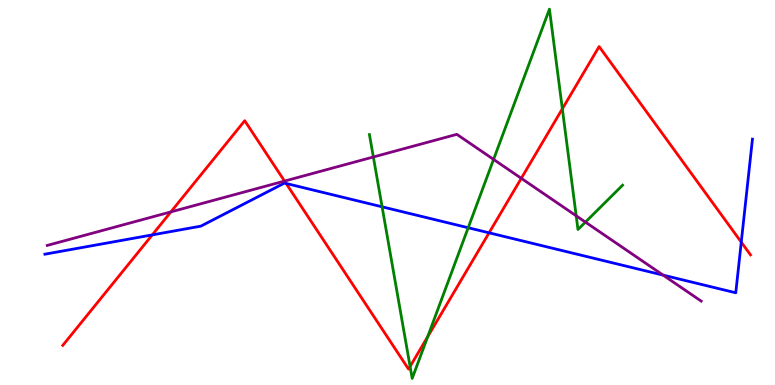[{'lines': ['blue', 'red'], 'intersections': [{'x': 1.96, 'y': 3.9}, {'x': 3.69, 'y': 5.23}, {'x': 6.31, 'y': 3.95}, {'x': 9.56, 'y': 3.71}]}, {'lines': ['green', 'red'], 'intersections': [{'x': 5.29, 'y': 0.481}, {'x': 5.52, 'y': 1.25}, {'x': 7.26, 'y': 7.17}]}, {'lines': ['purple', 'red'], 'intersections': [{'x': 2.2, 'y': 4.5}, {'x': 3.67, 'y': 5.3}, {'x': 6.73, 'y': 5.37}]}, {'lines': ['blue', 'green'], 'intersections': [{'x': 4.93, 'y': 4.63}, {'x': 6.04, 'y': 4.08}]}, {'lines': ['blue', 'purple'], 'intersections': [{'x': 8.56, 'y': 2.85}]}, {'lines': ['green', 'purple'], 'intersections': [{'x': 4.82, 'y': 5.92}, {'x': 6.37, 'y': 5.86}, {'x': 7.43, 'y': 4.39}, {'x': 7.55, 'y': 4.23}]}]